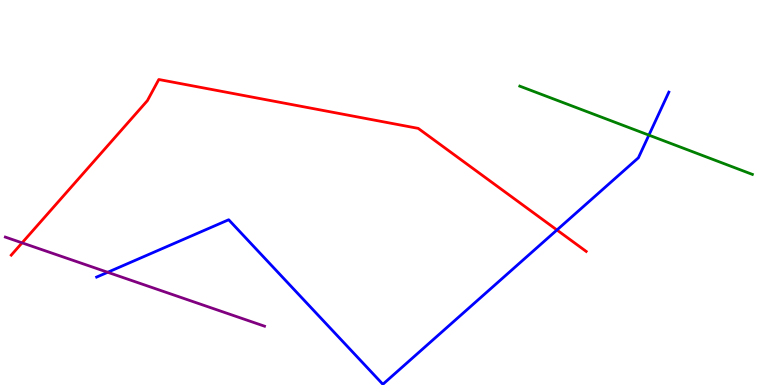[{'lines': ['blue', 'red'], 'intersections': [{'x': 7.19, 'y': 4.03}]}, {'lines': ['green', 'red'], 'intersections': []}, {'lines': ['purple', 'red'], 'intersections': [{'x': 0.285, 'y': 3.69}]}, {'lines': ['blue', 'green'], 'intersections': [{'x': 8.37, 'y': 6.49}]}, {'lines': ['blue', 'purple'], 'intersections': [{'x': 1.39, 'y': 2.93}]}, {'lines': ['green', 'purple'], 'intersections': []}]